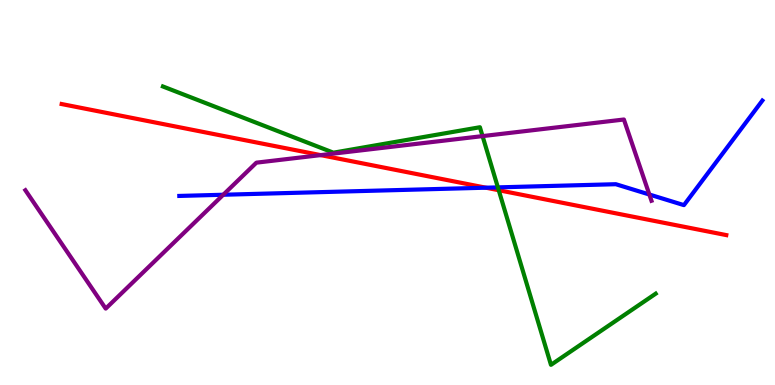[{'lines': ['blue', 'red'], 'intersections': [{'x': 6.27, 'y': 5.12}]}, {'lines': ['green', 'red'], 'intersections': [{'x': 6.44, 'y': 5.06}]}, {'lines': ['purple', 'red'], 'intersections': [{'x': 4.14, 'y': 5.97}]}, {'lines': ['blue', 'green'], 'intersections': [{'x': 6.42, 'y': 5.13}]}, {'lines': ['blue', 'purple'], 'intersections': [{'x': 2.88, 'y': 4.94}, {'x': 8.38, 'y': 4.95}]}, {'lines': ['green', 'purple'], 'intersections': [{'x': 6.23, 'y': 6.46}]}]